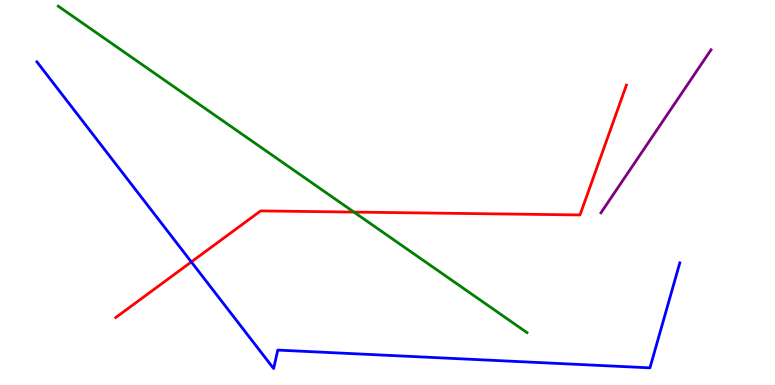[{'lines': ['blue', 'red'], 'intersections': [{'x': 2.47, 'y': 3.2}]}, {'lines': ['green', 'red'], 'intersections': [{'x': 4.57, 'y': 4.49}]}, {'lines': ['purple', 'red'], 'intersections': []}, {'lines': ['blue', 'green'], 'intersections': []}, {'lines': ['blue', 'purple'], 'intersections': []}, {'lines': ['green', 'purple'], 'intersections': []}]